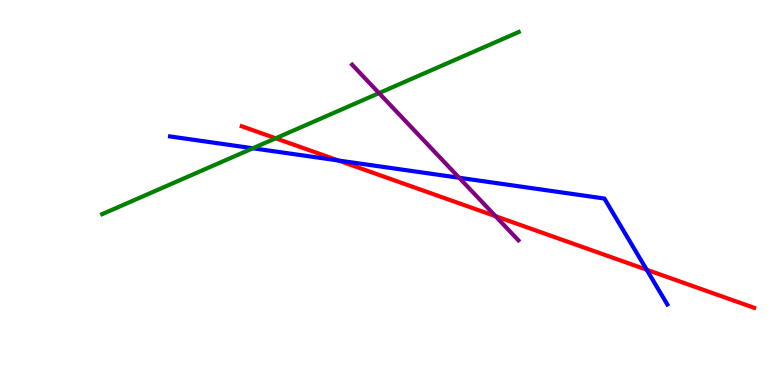[{'lines': ['blue', 'red'], 'intersections': [{'x': 4.37, 'y': 5.83}, {'x': 8.34, 'y': 2.99}]}, {'lines': ['green', 'red'], 'intersections': [{'x': 3.56, 'y': 6.41}]}, {'lines': ['purple', 'red'], 'intersections': [{'x': 6.39, 'y': 4.38}]}, {'lines': ['blue', 'green'], 'intersections': [{'x': 3.26, 'y': 6.15}]}, {'lines': ['blue', 'purple'], 'intersections': [{'x': 5.92, 'y': 5.38}]}, {'lines': ['green', 'purple'], 'intersections': [{'x': 4.89, 'y': 7.58}]}]